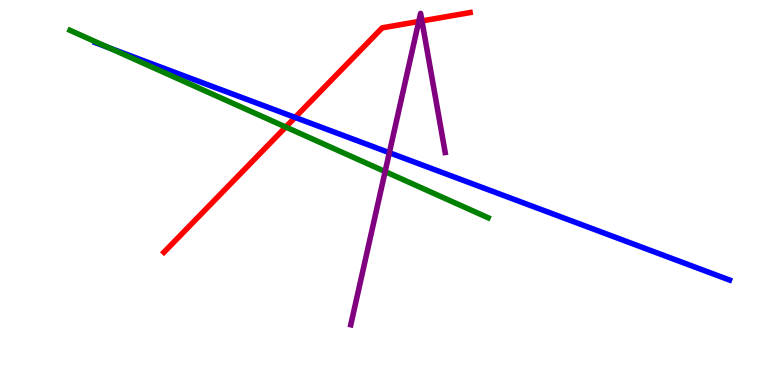[{'lines': ['blue', 'red'], 'intersections': [{'x': 3.81, 'y': 6.95}]}, {'lines': ['green', 'red'], 'intersections': [{'x': 3.69, 'y': 6.7}]}, {'lines': ['purple', 'red'], 'intersections': [{'x': 5.4, 'y': 9.44}, {'x': 5.44, 'y': 9.46}]}, {'lines': ['blue', 'green'], 'intersections': [{'x': 1.4, 'y': 8.76}]}, {'lines': ['blue', 'purple'], 'intersections': [{'x': 5.02, 'y': 6.03}]}, {'lines': ['green', 'purple'], 'intersections': [{'x': 4.97, 'y': 5.54}]}]